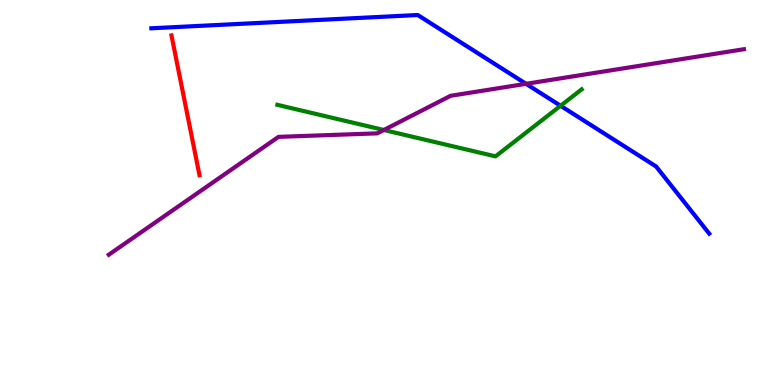[{'lines': ['blue', 'red'], 'intersections': []}, {'lines': ['green', 'red'], 'intersections': []}, {'lines': ['purple', 'red'], 'intersections': []}, {'lines': ['blue', 'green'], 'intersections': [{'x': 7.23, 'y': 7.25}]}, {'lines': ['blue', 'purple'], 'intersections': [{'x': 6.79, 'y': 7.82}]}, {'lines': ['green', 'purple'], 'intersections': [{'x': 4.95, 'y': 6.62}]}]